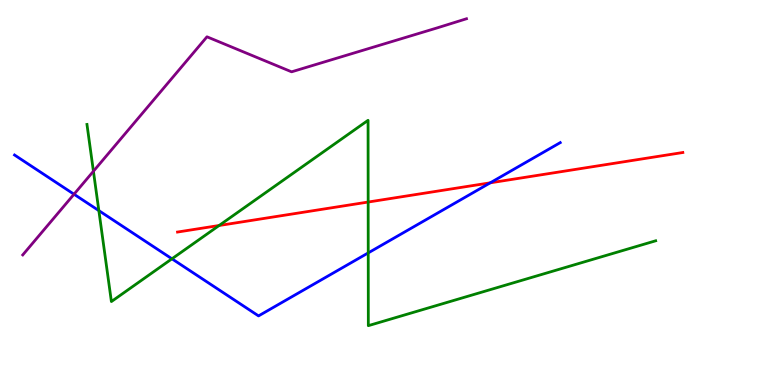[{'lines': ['blue', 'red'], 'intersections': [{'x': 6.33, 'y': 5.25}]}, {'lines': ['green', 'red'], 'intersections': [{'x': 2.83, 'y': 4.14}, {'x': 4.75, 'y': 4.75}]}, {'lines': ['purple', 'red'], 'intersections': []}, {'lines': ['blue', 'green'], 'intersections': [{'x': 1.28, 'y': 4.53}, {'x': 2.22, 'y': 3.28}, {'x': 4.75, 'y': 3.43}]}, {'lines': ['blue', 'purple'], 'intersections': [{'x': 0.955, 'y': 4.96}]}, {'lines': ['green', 'purple'], 'intersections': [{'x': 1.21, 'y': 5.55}]}]